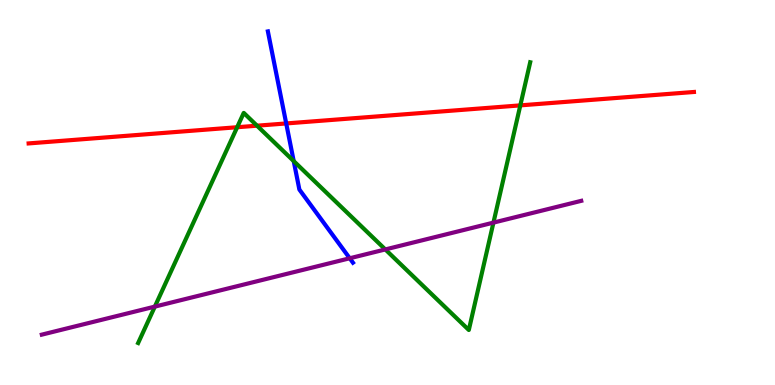[{'lines': ['blue', 'red'], 'intersections': [{'x': 3.69, 'y': 6.79}]}, {'lines': ['green', 'red'], 'intersections': [{'x': 3.06, 'y': 6.7}, {'x': 3.32, 'y': 6.74}, {'x': 6.71, 'y': 7.26}]}, {'lines': ['purple', 'red'], 'intersections': []}, {'lines': ['blue', 'green'], 'intersections': [{'x': 3.79, 'y': 5.82}]}, {'lines': ['blue', 'purple'], 'intersections': [{'x': 4.51, 'y': 3.29}]}, {'lines': ['green', 'purple'], 'intersections': [{'x': 2.0, 'y': 2.04}, {'x': 4.97, 'y': 3.52}, {'x': 6.37, 'y': 4.22}]}]